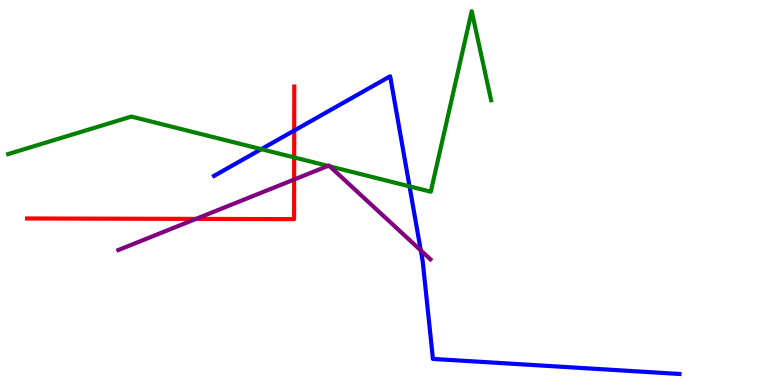[{'lines': ['blue', 'red'], 'intersections': [{'x': 3.8, 'y': 6.61}]}, {'lines': ['green', 'red'], 'intersections': [{'x': 3.8, 'y': 5.91}]}, {'lines': ['purple', 'red'], 'intersections': [{'x': 2.53, 'y': 4.31}, {'x': 3.8, 'y': 5.34}]}, {'lines': ['blue', 'green'], 'intersections': [{'x': 3.37, 'y': 6.13}, {'x': 5.28, 'y': 5.16}]}, {'lines': ['blue', 'purple'], 'intersections': [{'x': 5.43, 'y': 3.5}]}, {'lines': ['green', 'purple'], 'intersections': [{'x': 4.23, 'y': 5.69}, {'x': 4.26, 'y': 5.68}]}]